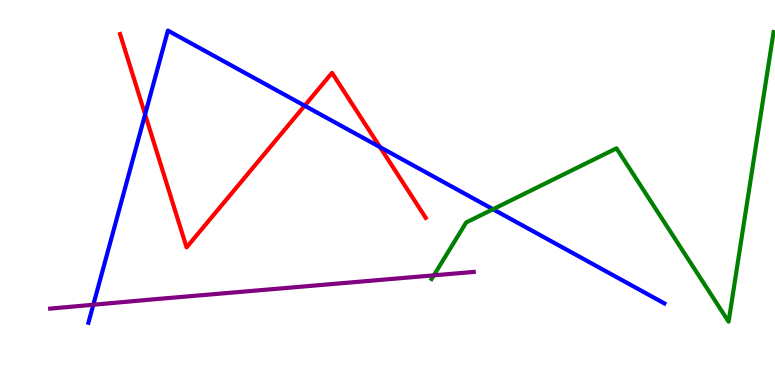[{'lines': ['blue', 'red'], 'intersections': [{'x': 1.87, 'y': 7.03}, {'x': 3.93, 'y': 7.25}, {'x': 4.9, 'y': 6.18}]}, {'lines': ['green', 'red'], 'intersections': []}, {'lines': ['purple', 'red'], 'intersections': []}, {'lines': ['blue', 'green'], 'intersections': [{'x': 6.36, 'y': 4.57}]}, {'lines': ['blue', 'purple'], 'intersections': [{'x': 1.2, 'y': 2.08}]}, {'lines': ['green', 'purple'], 'intersections': [{'x': 5.6, 'y': 2.85}]}]